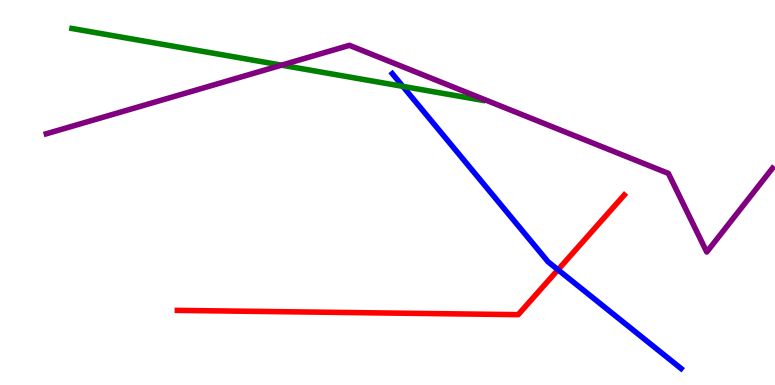[{'lines': ['blue', 'red'], 'intersections': [{'x': 7.2, 'y': 2.99}]}, {'lines': ['green', 'red'], 'intersections': []}, {'lines': ['purple', 'red'], 'intersections': []}, {'lines': ['blue', 'green'], 'intersections': [{'x': 5.2, 'y': 7.76}]}, {'lines': ['blue', 'purple'], 'intersections': []}, {'lines': ['green', 'purple'], 'intersections': [{'x': 3.63, 'y': 8.31}]}]